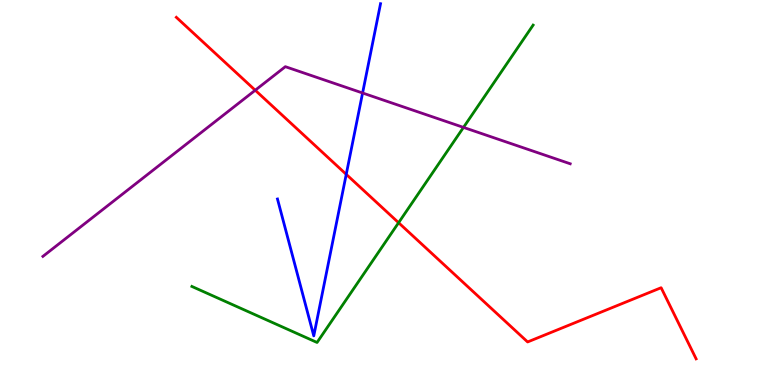[{'lines': ['blue', 'red'], 'intersections': [{'x': 4.47, 'y': 5.47}]}, {'lines': ['green', 'red'], 'intersections': [{'x': 5.14, 'y': 4.22}]}, {'lines': ['purple', 'red'], 'intersections': [{'x': 3.29, 'y': 7.66}]}, {'lines': ['blue', 'green'], 'intersections': []}, {'lines': ['blue', 'purple'], 'intersections': [{'x': 4.68, 'y': 7.58}]}, {'lines': ['green', 'purple'], 'intersections': [{'x': 5.98, 'y': 6.69}]}]